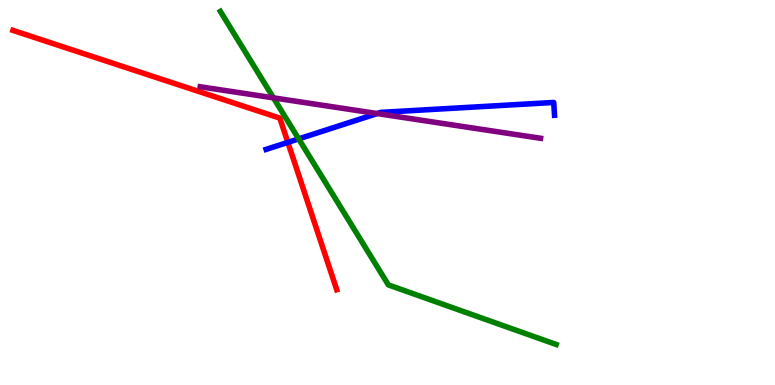[{'lines': ['blue', 'red'], 'intersections': [{'x': 3.71, 'y': 6.3}]}, {'lines': ['green', 'red'], 'intersections': []}, {'lines': ['purple', 'red'], 'intersections': []}, {'lines': ['blue', 'green'], 'intersections': [{'x': 3.85, 'y': 6.39}]}, {'lines': ['blue', 'purple'], 'intersections': [{'x': 4.87, 'y': 7.05}]}, {'lines': ['green', 'purple'], 'intersections': [{'x': 3.53, 'y': 7.46}]}]